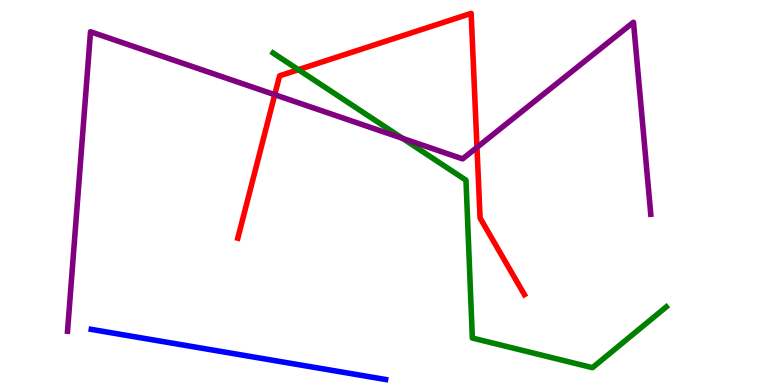[{'lines': ['blue', 'red'], 'intersections': []}, {'lines': ['green', 'red'], 'intersections': [{'x': 3.85, 'y': 8.19}]}, {'lines': ['purple', 'red'], 'intersections': [{'x': 3.55, 'y': 7.54}, {'x': 6.15, 'y': 6.17}]}, {'lines': ['blue', 'green'], 'intersections': []}, {'lines': ['blue', 'purple'], 'intersections': []}, {'lines': ['green', 'purple'], 'intersections': [{'x': 5.19, 'y': 6.41}]}]